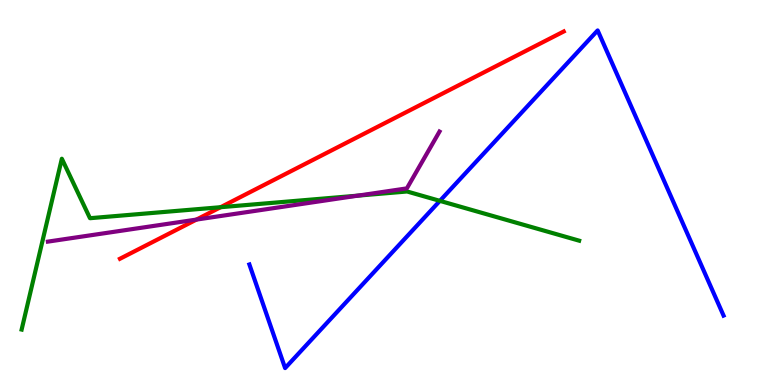[{'lines': ['blue', 'red'], 'intersections': []}, {'lines': ['green', 'red'], 'intersections': [{'x': 2.85, 'y': 4.62}]}, {'lines': ['purple', 'red'], 'intersections': [{'x': 2.53, 'y': 4.3}]}, {'lines': ['blue', 'green'], 'intersections': [{'x': 5.68, 'y': 4.78}]}, {'lines': ['blue', 'purple'], 'intersections': []}, {'lines': ['green', 'purple'], 'intersections': [{'x': 4.62, 'y': 4.92}]}]